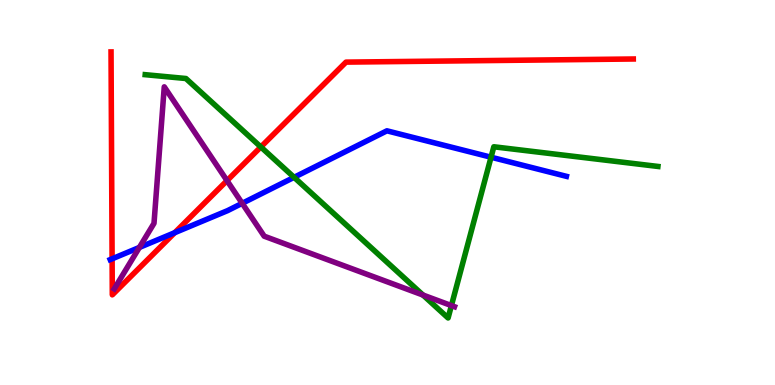[{'lines': ['blue', 'red'], 'intersections': [{'x': 1.45, 'y': 3.28}, {'x': 2.25, 'y': 3.96}]}, {'lines': ['green', 'red'], 'intersections': [{'x': 3.37, 'y': 6.18}]}, {'lines': ['purple', 'red'], 'intersections': [{'x': 2.93, 'y': 5.31}]}, {'lines': ['blue', 'green'], 'intersections': [{'x': 3.79, 'y': 5.39}, {'x': 6.34, 'y': 5.92}]}, {'lines': ['blue', 'purple'], 'intersections': [{'x': 1.8, 'y': 3.57}, {'x': 3.13, 'y': 4.72}]}, {'lines': ['green', 'purple'], 'intersections': [{'x': 5.46, 'y': 2.34}, {'x': 5.82, 'y': 2.06}]}]